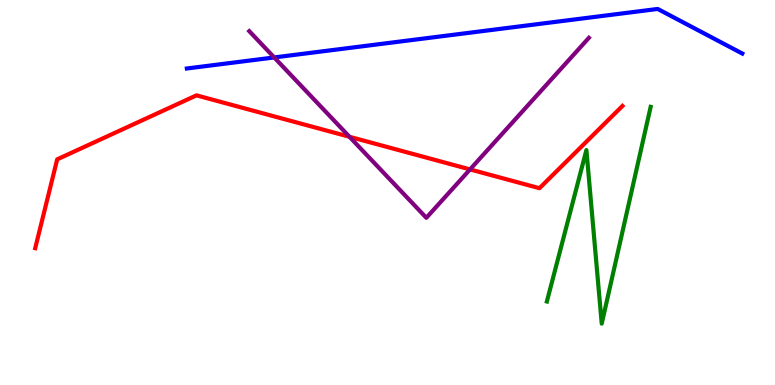[{'lines': ['blue', 'red'], 'intersections': []}, {'lines': ['green', 'red'], 'intersections': []}, {'lines': ['purple', 'red'], 'intersections': [{'x': 4.51, 'y': 6.45}, {'x': 6.07, 'y': 5.6}]}, {'lines': ['blue', 'green'], 'intersections': []}, {'lines': ['blue', 'purple'], 'intersections': [{'x': 3.54, 'y': 8.51}]}, {'lines': ['green', 'purple'], 'intersections': []}]